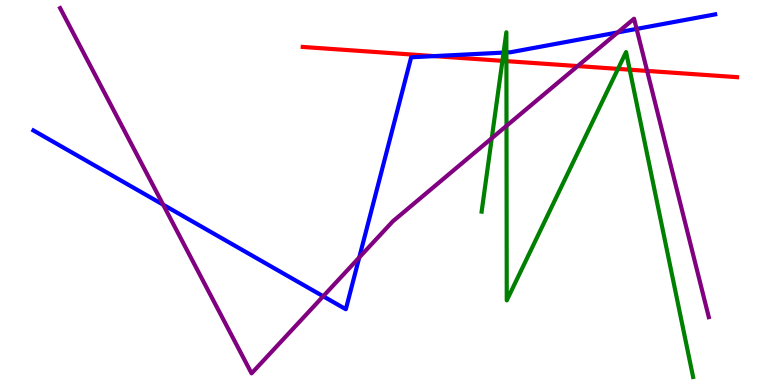[{'lines': ['blue', 'red'], 'intersections': [{'x': 5.6, 'y': 8.54}]}, {'lines': ['green', 'red'], 'intersections': [{'x': 6.48, 'y': 8.42}, {'x': 6.53, 'y': 8.41}, {'x': 7.97, 'y': 8.21}, {'x': 8.13, 'y': 8.19}]}, {'lines': ['purple', 'red'], 'intersections': [{'x': 7.45, 'y': 8.28}, {'x': 8.35, 'y': 8.16}]}, {'lines': ['blue', 'green'], 'intersections': [{'x': 6.5, 'y': 8.63}, {'x': 6.53, 'y': 8.64}]}, {'lines': ['blue', 'purple'], 'intersections': [{'x': 2.11, 'y': 4.68}, {'x': 4.17, 'y': 2.3}, {'x': 4.64, 'y': 3.31}, {'x': 7.97, 'y': 9.16}, {'x': 8.21, 'y': 9.25}]}, {'lines': ['green', 'purple'], 'intersections': [{'x': 6.35, 'y': 6.41}, {'x': 6.54, 'y': 6.73}]}]